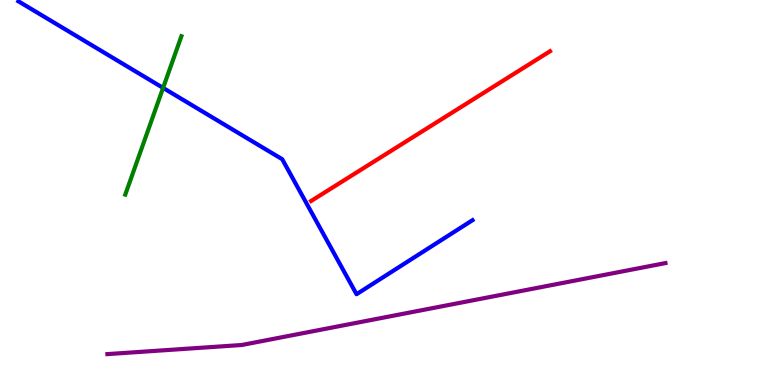[{'lines': ['blue', 'red'], 'intersections': []}, {'lines': ['green', 'red'], 'intersections': []}, {'lines': ['purple', 'red'], 'intersections': []}, {'lines': ['blue', 'green'], 'intersections': [{'x': 2.1, 'y': 7.72}]}, {'lines': ['blue', 'purple'], 'intersections': []}, {'lines': ['green', 'purple'], 'intersections': []}]